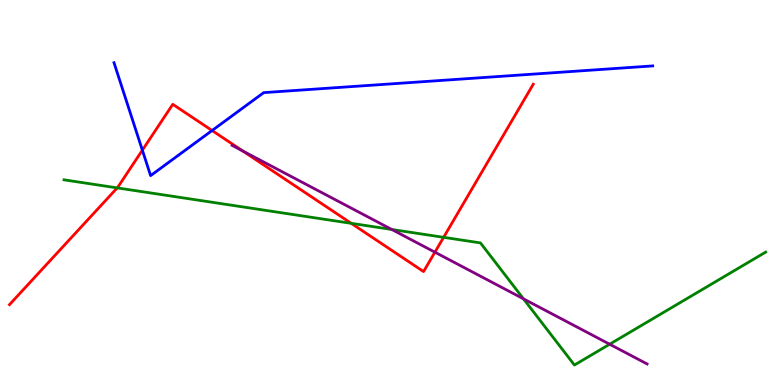[{'lines': ['blue', 'red'], 'intersections': [{'x': 1.84, 'y': 6.1}, {'x': 2.74, 'y': 6.61}]}, {'lines': ['green', 'red'], 'intersections': [{'x': 1.51, 'y': 5.12}, {'x': 4.53, 'y': 4.2}, {'x': 5.72, 'y': 3.84}]}, {'lines': ['purple', 'red'], 'intersections': [{'x': 3.13, 'y': 6.08}, {'x': 5.61, 'y': 3.45}]}, {'lines': ['blue', 'green'], 'intersections': []}, {'lines': ['blue', 'purple'], 'intersections': []}, {'lines': ['green', 'purple'], 'intersections': [{'x': 5.06, 'y': 4.04}, {'x': 6.75, 'y': 2.24}, {'x': 7.87, 'y': 1.06}]}]